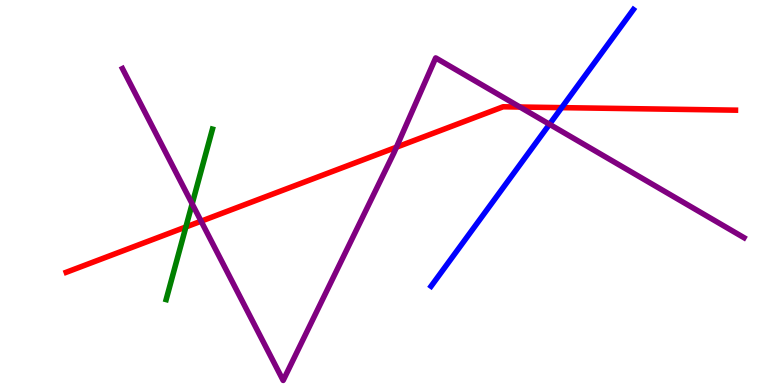[{'lines': ['blue', 'red'], 'intersections': [{'x': 7.25, 'y': 7.2}]}, {'lines': ['green', 'red'], 'intersections': [{'x': 2.4, 'y': 4.1}]}, {'lines': ['purple', 'red'], 'intersections': [{'x': 2.59, 'y': 4.25}, {'x': 5.11, 'y': 6.18}, {'x': 6.71, 'y': 7.22}]}, {'lines': ['blue', 'green'], 'intersections': []}, {'lines': ['blue', 'purple'], 'intersections': [{'x': 7.09, 'y': 6.77}]}, {'lines': ['green', 'purple'], 'intersections': [{'x': 2.48, 'y': 4.71}]}]